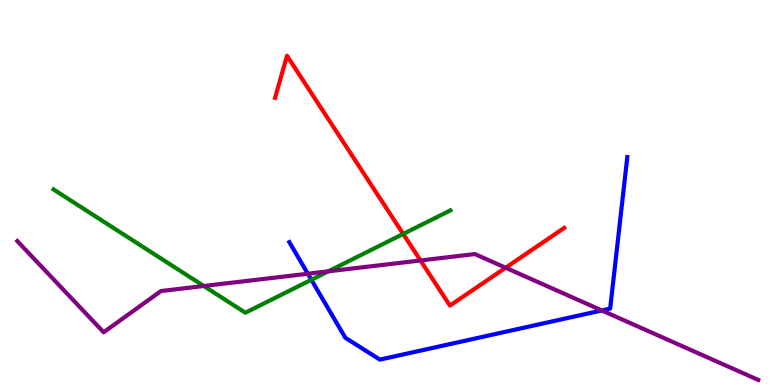[{'lines': ['blue', 'red'], 'intersections': []}, {'lines': ['green', 'red'], 'intersections': [{'x': 5.2, 'y': 3.92}]}, {'lines': ['purple', 'red'], 'intersections': [{'x': 5.43, 'y': 3.23}, {'x': 6.52, 'y': 3.05}]}, {'lines': ['blue', 'green'], 'intersections': [{'x': 4.02, 'y': 2.73}]}, {'lines': ['blue', 'purple'], 'intersections': [{'x': 3.97, 'y': 2.89}, {'x': 7.77, 'y': 1.94}]}, {'lines': ['green', 'purple'], 'intersections': [{'x': 2.63, 'y': 2.57}, {'x': 4.24, 'y': 2.95}]}]